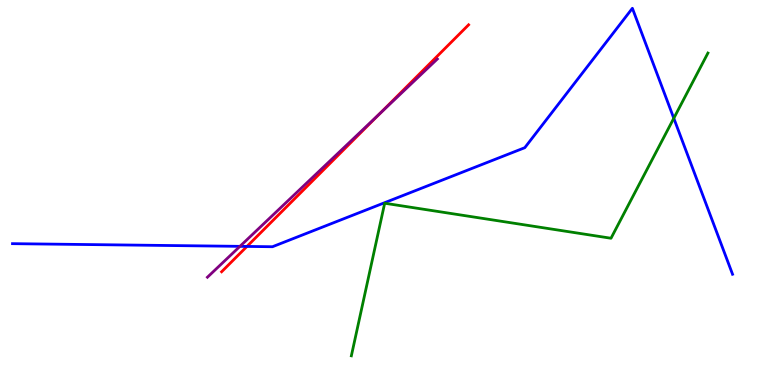[{'lines': ['blue', 'red'], 'intersections': [{'x': 3.19, 'y': 3.6}]}, {'lines': ['green', 'red'], 'intersections': []}, {'lines': ['purple', 'red'], 'intersections': [{'x': 4.9, 'y': 7.05}]}, {'lines': ['blue', 'green'], 'intersections': [{'x': 8.69, 'y': 6.93}]}, {'lines': ['blue', 'purple'], 'intersections': [{'x': 3.1, 'y': 3.6}]}, {'lines': ['green', 'purple'], 'intersections': []}]